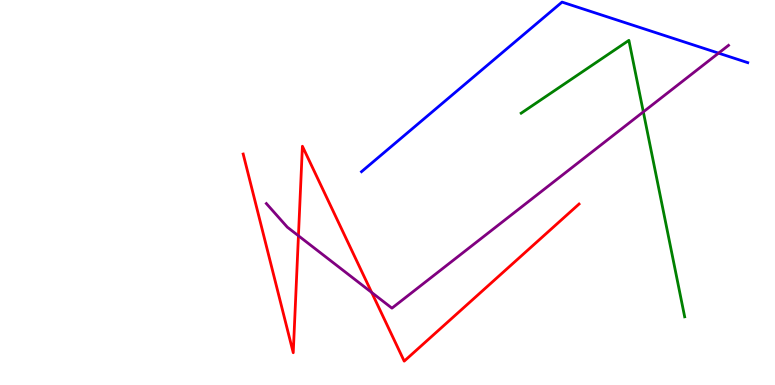[{'lines': ['blue', 'red'], 'intersections': []}, {'lines': ['green', 'red'], 'intersections': []}, {'lines': ['purple', 'red'], 'intersections': [{'x': 3.85, 'y': 3.88}, {'x': 4.8, 'y': 2.4}]}, {'lines': ['blue', 'green'], 'intersections': []}, {'lines': ['blue', 'purple'], 'intersections': [{'x': 9.27, 'y': 8.62}]}, {'lines': ['green', 'purple'], 'intersections': [{'x': 8.3, 'y': 7.09}]}]